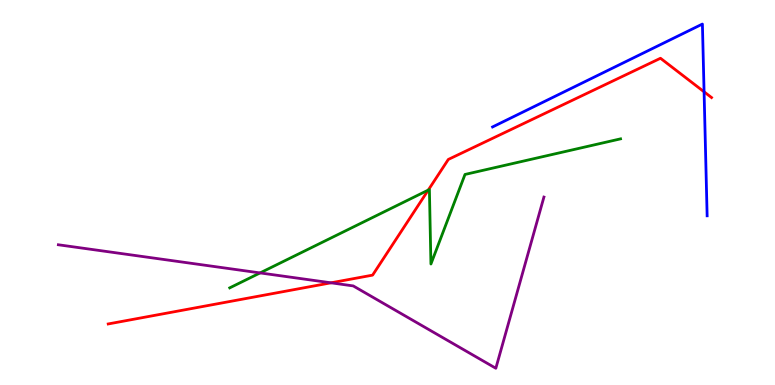[{'lines': ['blue', 'red'], 'intersections': [{'x': 9.08, 'y': 7.62}]}, {'lines': ['green', 'red'], 'intersections': [{'x': 5.53, 'y': 5.06}]}, {'lines': ['purple', 'red'], 'intersections': [{'x': 4.27, 'y': 2.65}]}, {'lines': ['blue', 'green'], 'intersections': []}, {'lines': ['blue', 'purple'], 'intersections': []}, {'lines': ['green', 'purple'], 'intersections': [{'x': 3.36, 'y': 2.91}]}]